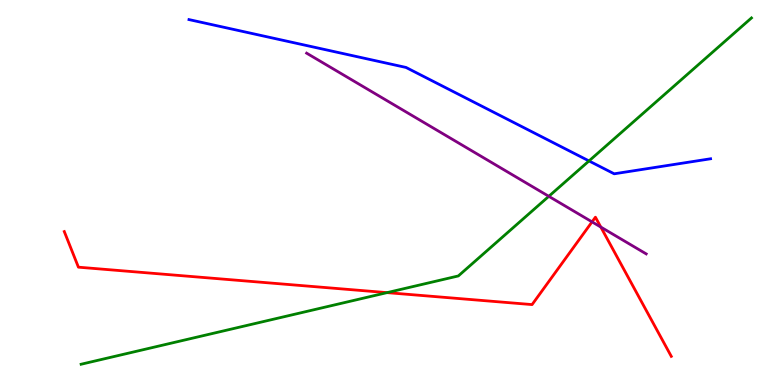[{'lines': ['blue', 'red'], 'intersections': []}, {'lines': ['green', 'red'], 'intersections': [{'x': 4.99, 'y': 2.4}]}, {'lines': ['purple', 'red'], 'intersections': [{'x': 7.64, 'y': 4.24}, {'x': 7.75, 'y': 4.1}]}, {'lines': ['blue', 'green'], 'intersections': [{'x': 7.6, 'y': 5.82}]}, {'lines': ['blue', 'purple'], 'intersections': []}, {'lines': ['green', 'purple'], 'intersections': [{'x': 7.08, 'y': 4.9}]}]